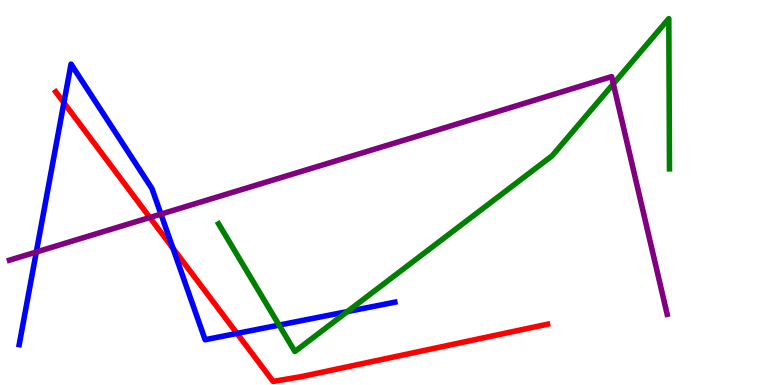[{'lines': ['blue', 'red'], 'intersections': [{'x': 0.825, 'y': 7.33}, {'x': 2.23, 'y': 3.55}, {'x': 3.06, 'y': 1.34}]}, {'lines': ['green', 'red'], 'intersections': []}, {'lines': ['purple', 'red'], 'intersections': [{'x': 1.93, 'y': 4.35}]}, {'lines': ['blue', 'green'], 'intersections': [{'x': 3.6, 'y': 1.56}, {'x': 4.48, 'y': 1.91}]}, {'lines': ['blue', 'purple'], 'intersections': [{'x': 0.469, 'y': 3.45}, {'x': 2.08, 'y': 4.44}]}, {'lines': ['green', 'purple'], 'intersections': [{'x': 7.91, 'y': 7.82}]}]